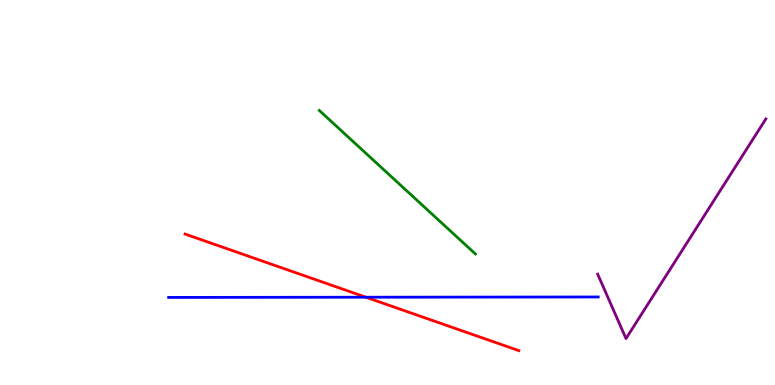[{'lines': ['blue', 'red'], 'intersections': [{'x': 4.72, 'y': 2.28}]}, {'lines': ['green', 'red'], 'intersections': []}, {'lines': ['purple', 'red'], 'intersections': []}, {'lines': ['blue', 'green'], 'intersections': []}, {'lines': ['blue', 'purple'], 'intersections': []}, {'lines': ['green', 'purple'], 'intersections': []}]